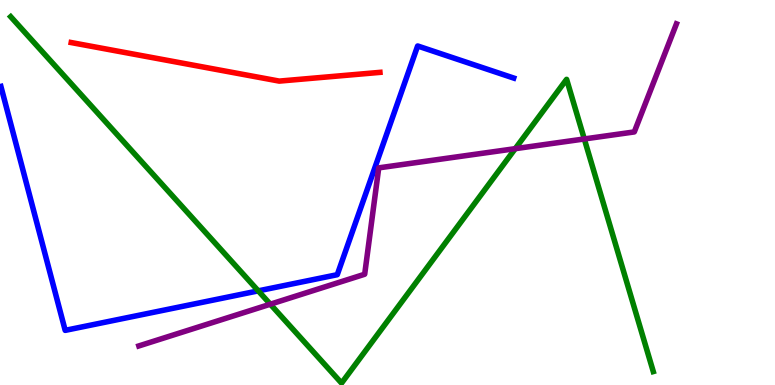[{'lines': ['blue', 'red'], 'intersections': []}, {'lines': ['green', 'red'], 'intersections': []}, {'lines': ['purple', 'red'], 'intersections': []}, {'lines': ['blue', 'green'], 'intersections': [{'x': 3.33, 'y': 2.45}]}, {'lines': ['blue', 'purple'], 'intersections': []}, {'lines': ['green', 'purple'], 'intersections': [{'x': 3.49, 'y': 2.1}, {'x': 6.65, 'y': 6.14}, {'x': 7.54, 'y': 6.39}]}]